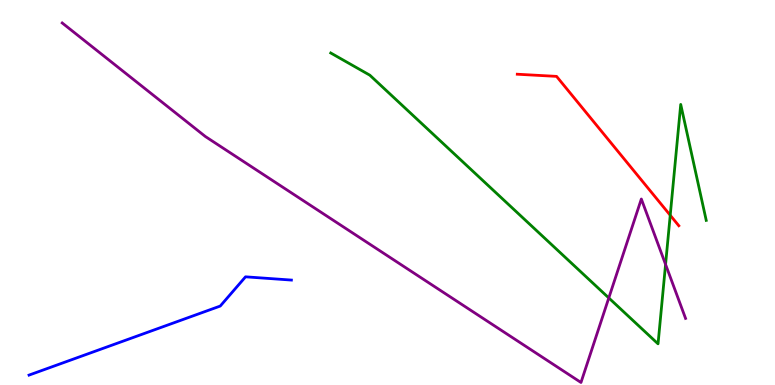[{'lines': ['blue', 'red'], 'intersections': []}, {'lines': ['green', 'red'], 'intersections': [{'x': 8.65, 'y': 4.41}]}, {'lines': ['purple', 'red'], 'intersections': []}, {'lines': ['blue', 'green'], 'intersections': []}, {'lines': ['blue', 'purple'], 'intersections': []}, {'lines': ['green', 'purple'], 'intersections': [{'x': 7.86, 'y': 2.26}, {'x': 8.59, 'y': 3.13}]}]